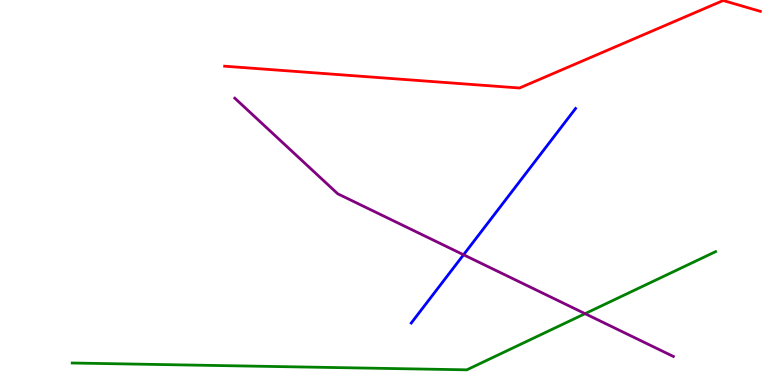[{'lines': ['blue', 'red'], 'intersections': []}, {'lines': ['green', 'red'], 'intersections': []}, {'lines': ['purple', 'red'], 'intersections': []}, {'lines': ['blue', 'green'], 'intersections': []}, {'lines': ['blue', 'purple'], 'intersections': [{'x': 5.98, 'y': 3.38}]}, {'lines': ['green', 'purple'], 'intersections': [{'x': 7.55, 'y': 1.85}]}]